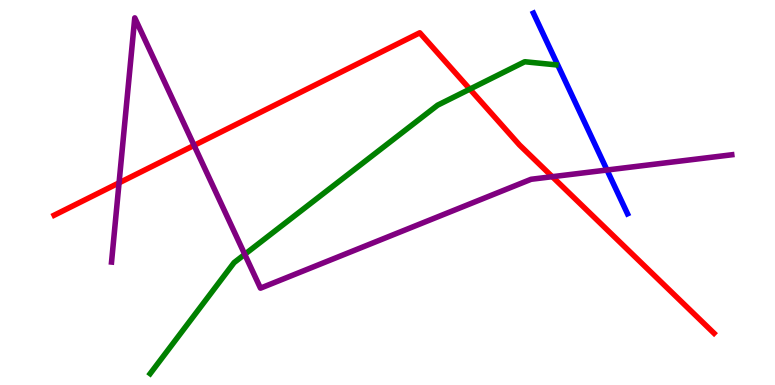[{'lines': ['blue', 'red'], 'intersections': []}, {'lines': ['green', 'red'], 'intersections': [{'x': 6.06, 'y': 7.69}]}, {'lines': ['purple', 'red'], 'intersections': [{'x': 1.54, 'y': 5.25}, {'x': 2.5, 'y': 6.22}, {'x': 7.13, 'y': 5.41}]}, {'lines': ['blue', 'green'], 'intersections': []}, {'lines': ['blue', 'purple'], 'intersections': [{'x': 7.83, 'y': 5.58}]}, {'lines': ['green', 'purple'], 'intersections': [{'x': 3.16, 'y': 3.39}]}]